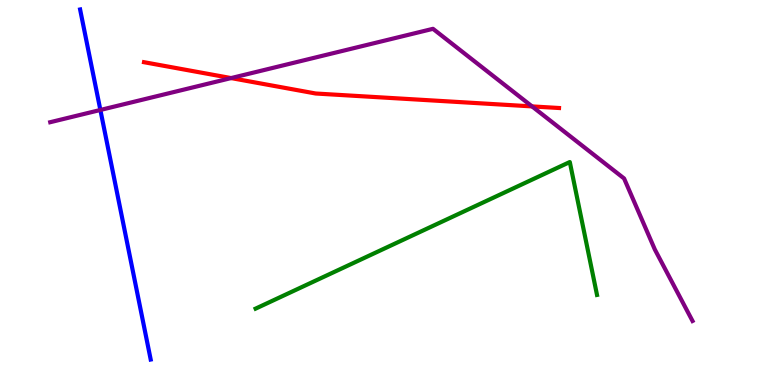[{'lines': ['blue', 'red'], 'intersections': []}, {'lines': ['green', 'red'], 'intersections': []}, {'lines': ['purple', 'red'], 'intersections': [{'x': 2.98, 'y': 7.97}, {'x': 6.87, 'y': 7.24}]}, {'lines': ['blue', 'green'], 'intersections': []}, {'lines': ['blue', 'purple'], 'intersections': [{'x': 1.3, 'y': 7.14}]}, {'lines': ['green', 'purple'], 'intersections': []}]